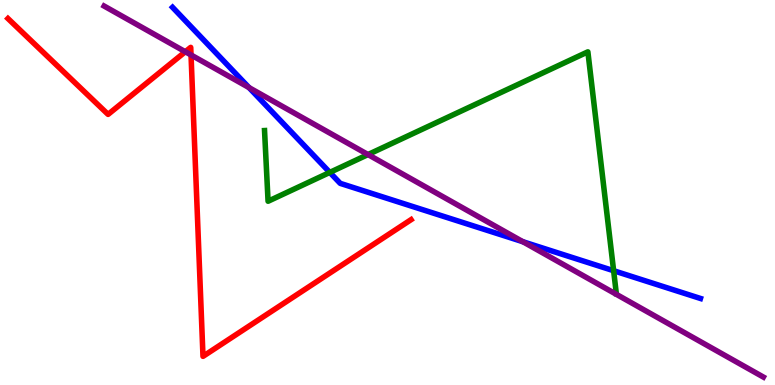[{'lines': ['blue', 'red'], 'intersections': []}, {'lines': ['green', 'red'], 'intersections': []}, {'lines': ['purple', 'red'], 'intersections': [{'x': 2.39, 'y': 8.66}, {'x': 2.46, 'y': 8.57}]}, {'lines': ['blue', 'green'], 'intersections': [{'x': 4.26, 'y': 5.52}, {'x': 7.92, 'y': 2.97}]}, {'lines': ['blue', 'purple'], 'intersections': [{'x': 3.21, 'y': 7.72}, {'x': 6.75, 'y': 3.72}]}, {'lines': ['green', 'purple'], 'intersections': [{'x': 4.75, 'y': 5.99}]}]